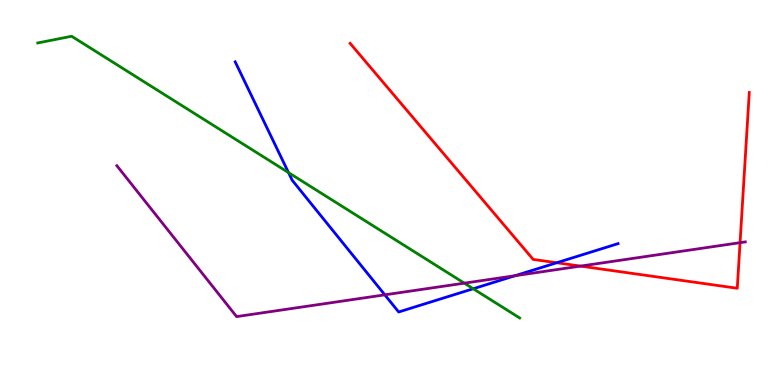[{'lines': ['blue', 'red'], 'intersections': [{'x': 7.18, 'y': 3.18}]}, {'lines': ['green', 'red'], 'intersections': []}, {'lines': ['purple', 'red'], 'intersections': [{'x': 7.49, 'y': 3.09}, {'x': 9.55, 'y': 3.7}]}, {'lines': ['blue', 'green'], 'intersections': [{'x': 3.72, 'y': 5.52}, {'x': 6.11, 'y': 2.5}]}, {'lines': ['blue', 'purple'], 'intersections': [{'x': 4.97, 'y': 2.34}, {'x': 6.65, 'y': 2.84}]}, {'lines': ['green', 'purple'], 'intersections': [{'x': 5.99, 'y': 2.65}]}]